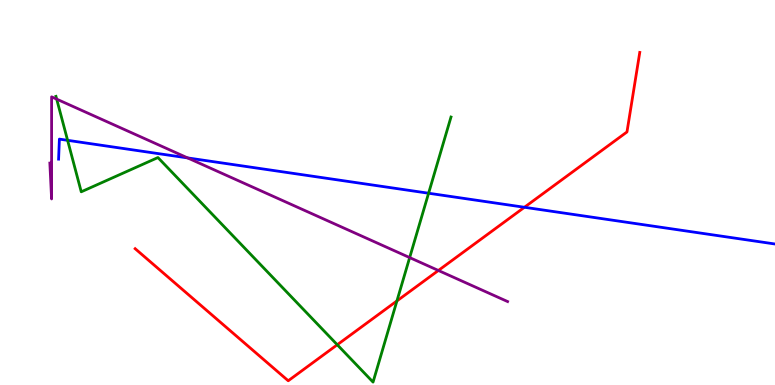[{'lines': ['blue', 'red'], 'intersections': [{'x': 6.77, 'y': 4.62}]}, {'lines': ['green', 'red'], 'intersections': [{'x': 4.35, 'y': 1.05}, {'x': 5.12, 'y': 2.18}]}, {'lines': ['purple', 'red'], 'intersections': [{'x': 5.66, 'y': 2.97}]}, {'lines': ['blue', 'green'], 'intersections': [{'x': 0.872, 'y': 6.36}, {'x': 5.53, 'y': 4.98}]}, {'lines': ['blue', 'purple'], 'intersections': [{'x': 2.42, 'y': 5.9}]}, {'lines': ['green', 'purple'], 'intersections': [{'x': 0.731, 'y': 7.43}, {'x': 5.29, 'y': 3.31}]}]